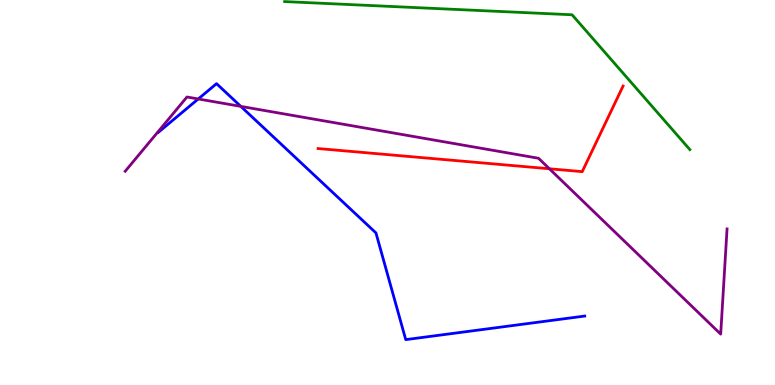[{'lines': ['blue', 'red'], 'intersections': []}, {'lines': ['green', 'red'], 'intersections': []}, {'lines': ['purple', 'red'], 'intersections': [{'x': 7.09, 'y': 5.62}]}, {'lines': ['blue', 'green'], 'intersections': []}, {'lines': ['blue', 'purple'], 'intersections': [{'x': 2.56, 'y': 7.43}, {'x': 3.11, 'y': 7.24}]}, {'lines': ['green', 'purple'], 'intersections': []}]